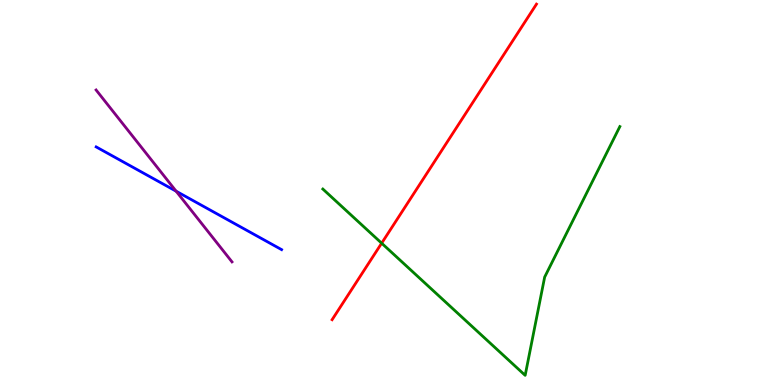[{'lines': ['blue', 'red'], 'intersections': []}, {'lines': ['green', 'red'], 'intersections': [{'x': 4.92, 'y': 3.68}]}, {'lines': ['purple', 'red'], 'intersections': []}, {'lines': ['blue', 'green'], 'intersections': []}, {'lines': ['blue', 'purple'], 'intersections': [{'x': 2.27, 'y': 5.03}]}, {'lines': ['green', 'purple'], 'intersections': []}]